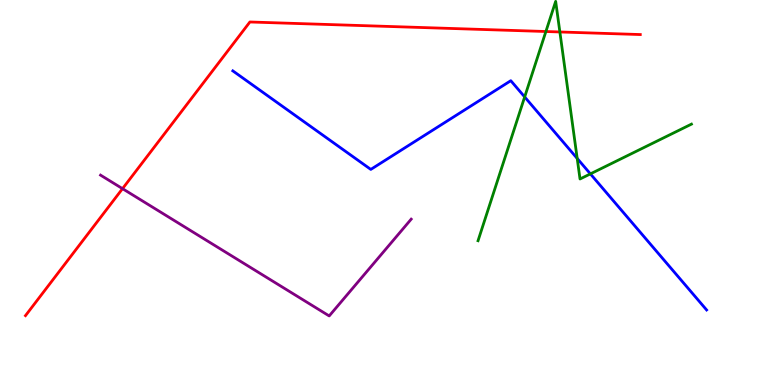[{'lines': ['blue', 'red'], 'intersections': []}, {'lines': ['green', 'red'], 'intersections': [{'x': 7.04, 'y': 9.18}, {'x': 7.22, 'y': 9.17}]}, {'lines': ['purple', 'red'], 'intersections': [{'x': 1.58, 'y': 5.1}]}, {'lines': ['blue', 'green'], 'intersections': [{'x': 6.77, 'y': 7.48}, {'x': 7.45, 'y': 5.88}, {'x': 7.62, 'y': 5.48}]}, {'lines': ['blue', 'purple'], 'intersections': []}, {'lines': ['green', 'purple'], 'intersections': []}]